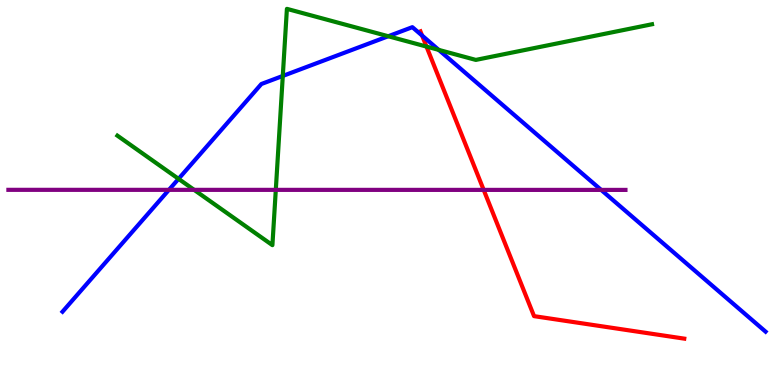[{'lines': ['blue', 'red'], 'intersections': [{'x': 5.45, 'y': 9.08}]}, {'lines': ['green', 'red'], 'intersections': [{'x': 5.5, 'y': 8.79}]}, {'lines': ['purple', 'red'], 'intersections': [{'x': 6.24, 'y': 5.07}]}, {'lines': ['blue', 'green'], 'intersections': [{'x': 2.3, 'y': 5.35}, {'x': 3.65, 'y': 8.03}, {'x': 5.01, 'y': 9.06}, {'x': 5.66, 'y': 8.7}]}, {'lines': ['blue', 'purple'], 'intersections': [{'x': 2.18, 'y': 5.07}, {'x': 7.76, 'y': 5.07}]}, {'lines': ['green', 'purple'], 'intersections': [{'x': 2.5, 'y': 5.07}, {'x': 3.56, 'y': 5.07}]}]